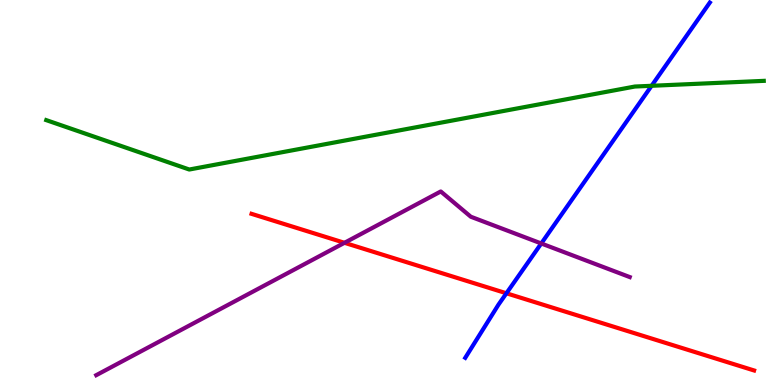[{'lines': ['blue', 'red'], 'intersections': [{'x': 6.53, 'y': 2.38}]}, {'lines': ['green', 'red'], 'intersections': []}, {'lines': ['purple', 'red'], 'intersections': [{'x': 4.44, 'y': 3.69}]}, {'lines': ['blue', 'green'], 'intersections': [{'x': 8.41, 'y': 7.77}]}, {'lines': ['blue', 'purple'], 'intersections': [{'x': 6.98, 'y': 3.68}]}, {'lines': ['green', 'purple'], 'intersections': []}]